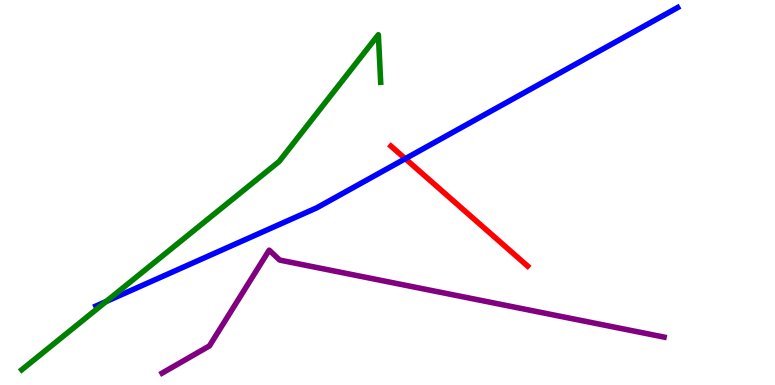[{'lines': ['blue', 'red'], 'intersections': [{'x': 5.23, 'y': 5.88}]}, {'lines': ['green', 'red'], 'intersections': []}, {'lines': ['purple', 'red'], 'intersections': []}, {'lines': ['blue', 'green'], 'intersections': [{'x': 1.37, 'y': 2.17}]}, {'lines': ['blue', 'purple'], 'intersections': []}, {'lines': ['green', 'purple'], 'intersections': []}]